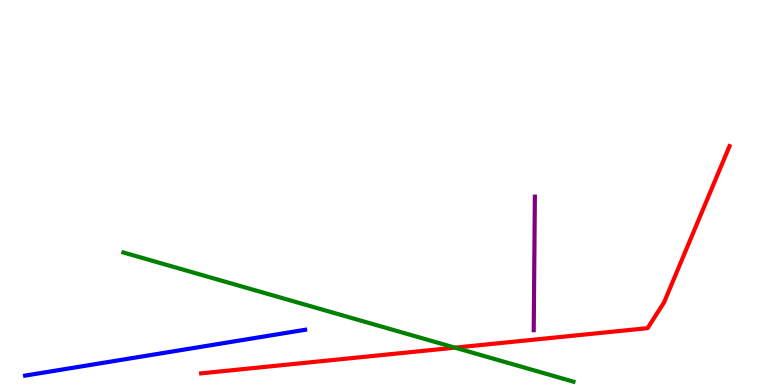[{'lines': ['blue', 'red'], 'intersections': []}, {'lines': ['green', 'red'], 'intersections': [{'x': 5.87, 'y': 0.97}]}, {'lines': ['purple', 'red'], 'intersections': []}, {'lines': ['blue', 'green'], 'intersections': []}, {'lines': ['blue', 'purple'], 'intersections': []}, {'lines': ['green', 'purple'], 'intersections': []}]